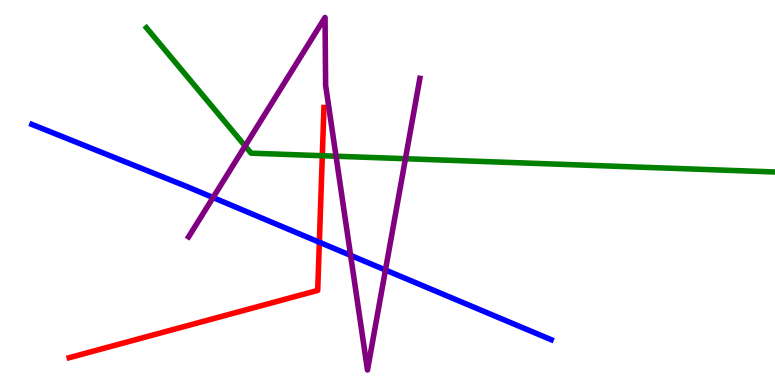[{'lines': ['blue', 'red'], 'intersections': [{'x': 4.12, 'y': 3.71}]}, {'lines': ['green', 'red'], 'intersections': [{'x': 4.16, 'y': 5.96}]}, {'lines': ['purple', 'red'], 'intersections': []}, {'lines': ['blue', 'green'], 'intersections': []}, {'lines': ['blue', 'purple'], 'intersections': [{'x': 2.75, 'y': 4.87}, {'x': 4.52, 'y': 3.37}, {'x': 4.97, 'y': 2.99}]}, {'lines': ['green', 'purple'], 'intersections': [{'x': 3.16, 'y': 6.21}, {'x': 4.34, 'y': 5.94}, {'x': 5.23, 'y': 5.88}]}]